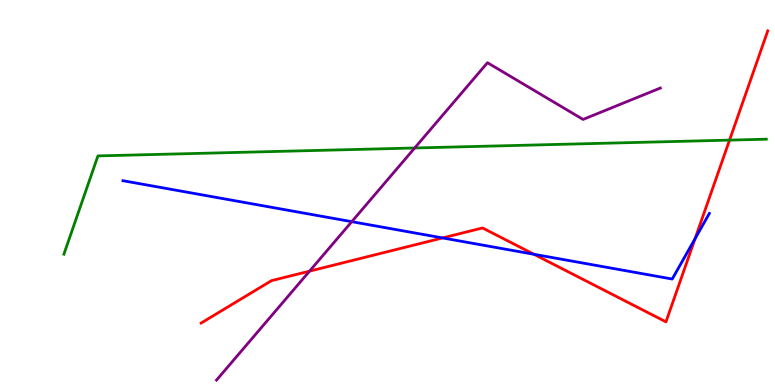[{'lines': ['blue', 'red'], 'intersections': [{'x': 5.71, 'y': 3.82}, {'x': 6.89, 'y': 3.4}, {'x': 8.97, 'y': 3.8}]}, {'lines': ['green', 'red'], 'intersections': [{'x': 9.41, 'y': 6.36}]}, {'lines': ['purple', 'red'], 'intersections': [{'x': 3.99, 'y': 2.96}]}, {'lines': ['blue', 'green'], 'intersections': []}, {'lines': ['blue', 'purple'], 'intersections': [{'x': 4.54, 'y': 4.24}]}, {'lines': ['green', 'purple'], 'intersections': [{'x': 5.35, 'y': 6.16}]}]